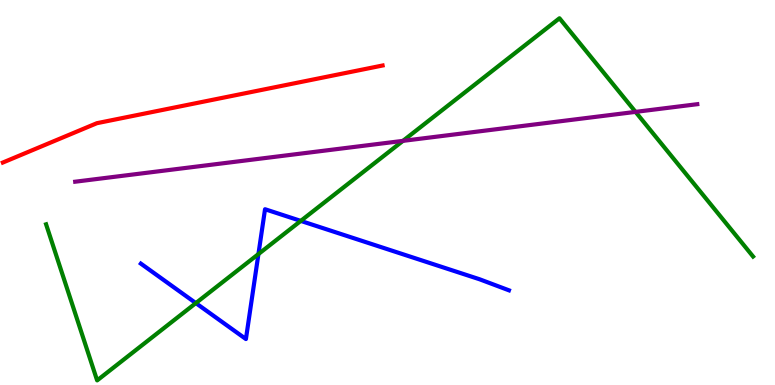[{'lines': ['blue', 'red'], 'intersections': []}, {'lines': ['green', 'red'], 'intersections': []}, {'lines': ['purple', 'red'], 'intersections': []}, {'lines': ['blue', 'green'], 'intersections': [{'x': 2.53, 'y': 2.13}, {'x': 3.33, 'y': 3.4}, {'x': 3.88, 'y': 4.26}]}, {'lines': ['blue', 'purple'], 'intersections': []}, {'lines': ['green', 'purple'], 'intersections': [{'x': 5.2, 'y': 6.34}, {'x': 8.2, 'y': 7.09}]}]